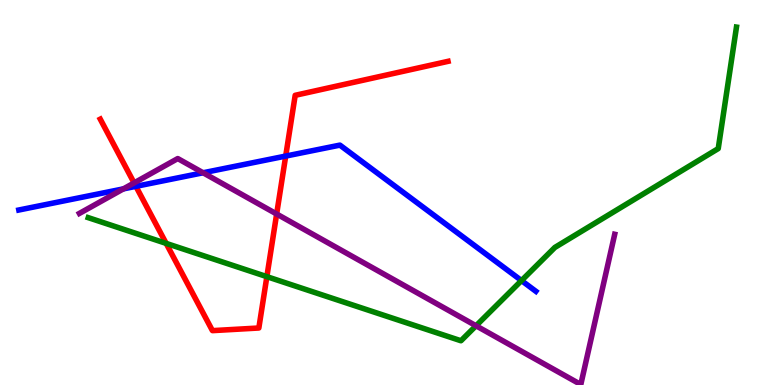[{'lines': ['blue', 'red'], 'intersections': [{'x': 1.75, 'y': 5.16}, {'x': 3.69, 'y': 5.95}]}, {'lines': ['green', 'red'], 'intersections': [{'x': 2.14, 'y': 3.68}, {'x': 3.44, 'y': 2.81}]}, {'lines': ['purple', 'red'], 'intersections': [{'x': 1.73, 'y': 5.25}, {'x': 3.57, 'y': 4.44}]}, {'lines': ['blue', 'green'], 'intersections': [{'x': 6.73, 'y': 2.71}]}, {'lines': ['blue', 'purple'], 'intersections': [{'x': 1.59, 'y': 5.09}, {'x': 2.62, 'y': 5.51}]}, {'lines': ['green', 'purple'], 'intersections': [{'x': 6.14, 'y': 1.54}]}]